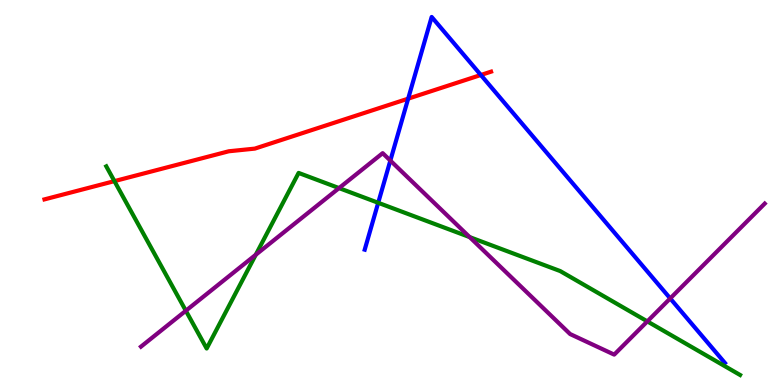[{'lines': ['blue', 'red'], 'intersections': [{'x': 5.27, 'y': 7.44}, {'x': 6.2, 'y': 8.05}]}, {'lines': ['green', 'red'], 'intersections': [{'x': 1.48, 'y': 5.3}]}, {'lines': ['purple', 'red'], 'intersections': []}, {'lines': ['blue', 'green'], 'intersections': [{'x': 4.88, 'y': 4.73}]}, {'lines': ['blue', 'purple'], 'intersections': [{'x': 5.04, 'y': 5.83}, {'x': 8.65, 'y': 2.25}]}, {'lines': ['green', 'purple'], 'intersections': [{'x': 2.4, 'y': 1.93}, {'x': 3.3, 'y': 3.38}, {'x': 4.37, 'y': 5.11}, {'x': 6.06, 'y': 3.84}, {'x': 8.35, 'y': 1.65}]}]